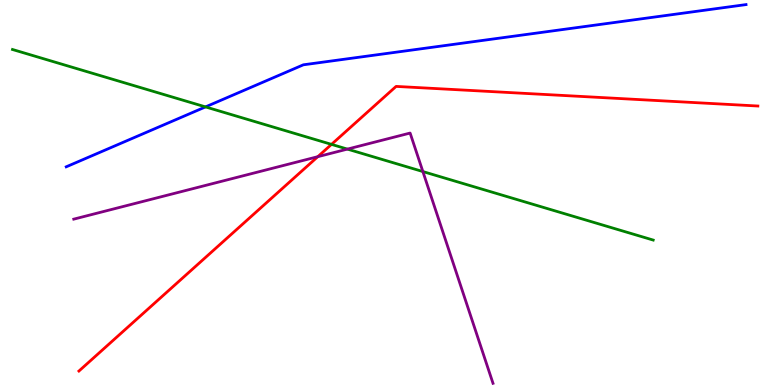[{'lines': ['blue', 'red'], 'intersections': []}, {'lines': ['green', 'red'], 'intersections': [{'x': 4.28, 'y': 6.25}]}, {'lines': ['purple', 'red'], 'intersections': [{'x': 4.1, 'y': 5.93}]}, {'lines': ['blue', 'green'], 'intersections': [{'x': 2.65, 'y': 7.22}]}, {'lines': ['blue', 'purple'], 'intersections': []}, {'lines': ['green', 'purple'], 'intersections': [{'x': 4.48, 'y': 6.13}, {'x': 5.46, 'y': 5.54}]}]